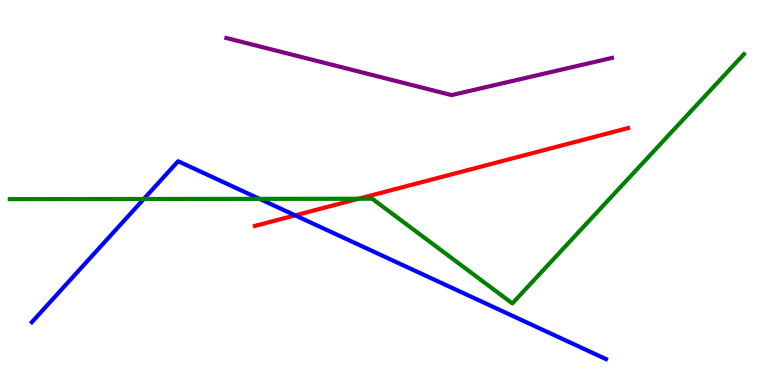[{'lines': ['blue', 'red'], 'intersections': [{'x': 3.81, 'y': 4.41}]}, {'lines': ['green', 'red'], 'intersections': [{'x': 4.63, 'y': 4.84}]}, {'lines': ['purple', 'red'], 'intersections': []}, {'lines': ['blue', 'green'], 'intersections': [{'x': 1.86, 'y': 4.83}, {'x': 3.35, 'y': 4.83}]}, {'lines': ['blue', 'purple'], 'intersections': []}, {'lines': ['green', 'purple'], 'intersections': []}]